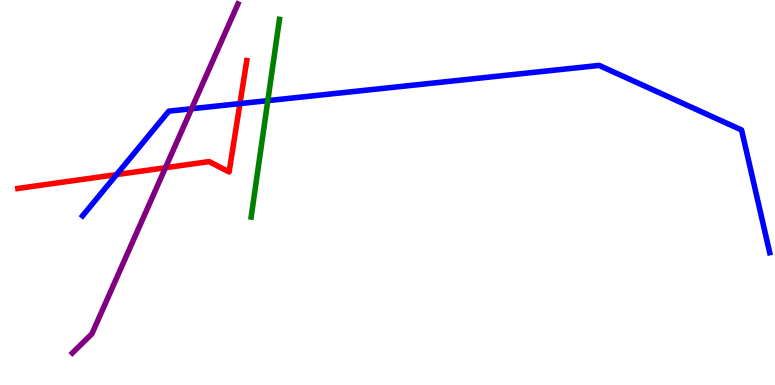[{'lines': ['blue', 'red'], 'intersections': [{'x': 1.5, 'y': 5.47}, {'x': 3.1, 'y': 7.31}]}, {'lines': ['green', 'red'], 'intersections': []}, {'lines': ['purple', 'red'], 'intersections': [{'x': 2.13, 'y': 5.64}]}, {'lines': ['blue', 'green'], 'intersections': [{'x': 3.46, 'y': 7.39}]}, {'lines': ['blue', 'purple'], 'intersections': [{'x': 2.47, 'y': 7.18}]}, {'lines': ['green', 'purple'], 'intersections': []}]